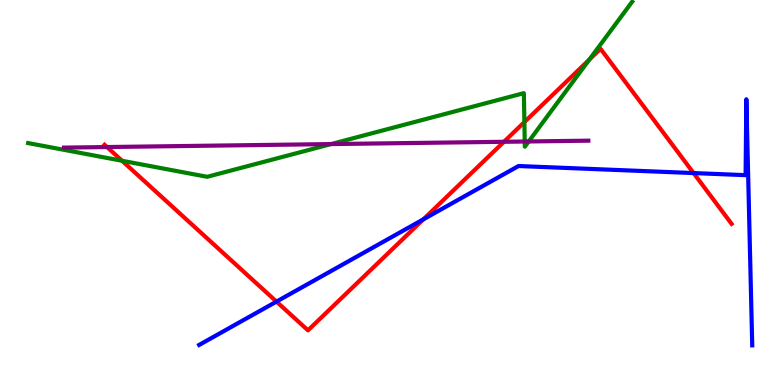[{'lines': ['blue', 'red'], 'intersections': [{'x': 3.57, 'y': 2.17}, {'x': 5.46, 'y': 4.3}, {'x': 8.95, 'y': 5.5}]}, {'lines': ['green', 'red'], 'intersections': [{'x': 1.57, 'y': 5.82}, {'x': 6.77, 'y': 6.83}, {'x': 7.6, 'y': 8.45}]}, {'lines': ['purple', 'red'], 'intersections': [{'x': 1.38, 'y': 6.18}, {'x': 6.5, 'y': 6.32}]}, {'lines': ['blue', 'green'], 'intersections': []}, {'lines': ['blue', 'purple'], 'intersections': []}, {'lines': ['green', 'purple'], 'intersections': [{'x': 4.27, 'y': 6.26}, {'x': 6.77, 'y': 6.32}, {'x': 6.82, 'y': 6.33}]}]